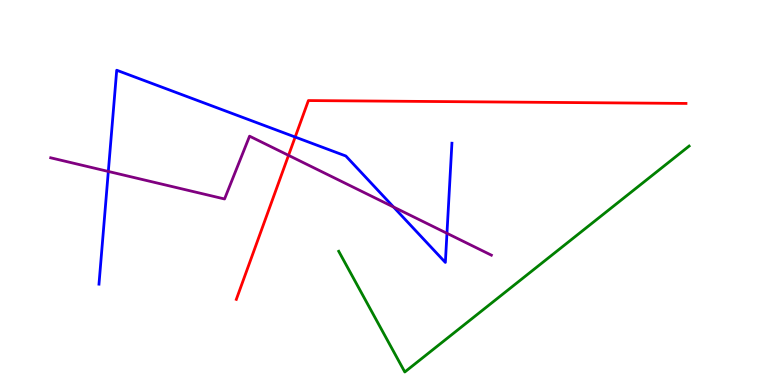[{'lines': ['blue', 'red'], 'intersections': [{'x': 3.81, 'y': 6.44}]}, {'lines': ['green', 'red'], 'intersections': []}, {'lines': ['purple', 'red'], 'intersections': [{'x': 3.72, 'y': 5.96}]}, {'lines': ['blue', 'green'], 'intersections': []}, {'lines': ['blue', 'purple'], 'intersections': [{'x': 1.4, 'y': 5.55}, {'x': 5.08, 'y': 4.62}, {'x': 5.77, 'y': 3.94}]}, {'lines': ['green', 'purple'], 'intersections': []}]